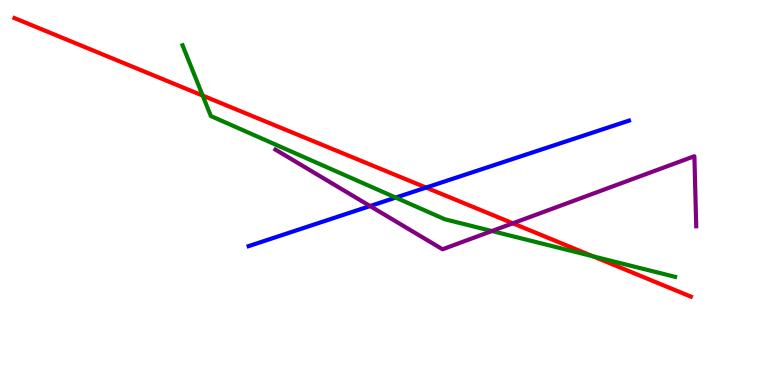[{'lines': ['blue', 'red'], 'intersections': [{'x': 5.5, 'y': 5.13}]}, {'lines': ['green', 'red'], 'intersections': [{'x': 2.62, 'y': 7.52}, {'x': 7.65, 'y': 3.34}]}, {'lines': ['purple', 'red'], 'intersections': [{'x': 6.62, 'y': 4.2}]}, {'lines': ['blue', 'green'], 'intersections': [{'x': 5.11, 'y': 4.87}]}, {'lines': ['blue', 'purple'], 'intersections': [{'x': 4.78, 'y': 4.65}]}, {'lines': ['green', 'purple'], 'intersections': [{'x': 6.35, 'y': 4.0}]}]